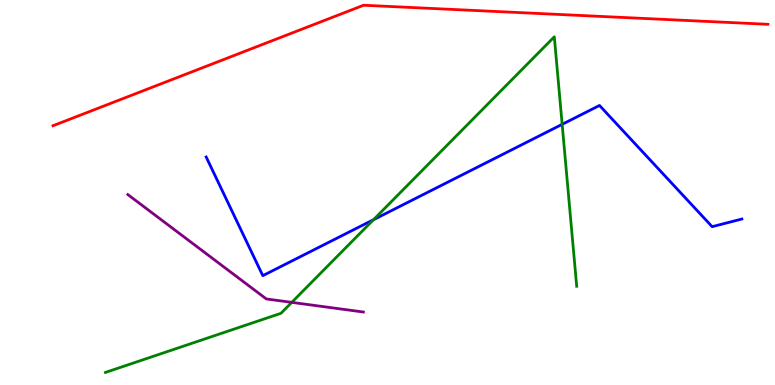[{'lines': ['blue', 'red'], 'intersections': []}, {'lines': ['green', 'red'], 'intersections': []}, {'lines': ['purple', 'red'], 'intersections': []}, {'lines': ['blue', 'green'], 'intersections': [{'x': 4.82, 'y': 4.29}, {'x': 7.25, 'y': 6.77}]}, {'lines': ['blue', 'purple'], 'intersections': []}, {'lines': ['green', 'purple'], 'intersections': [{'x': 3.76, 'y': 2.15}]}]